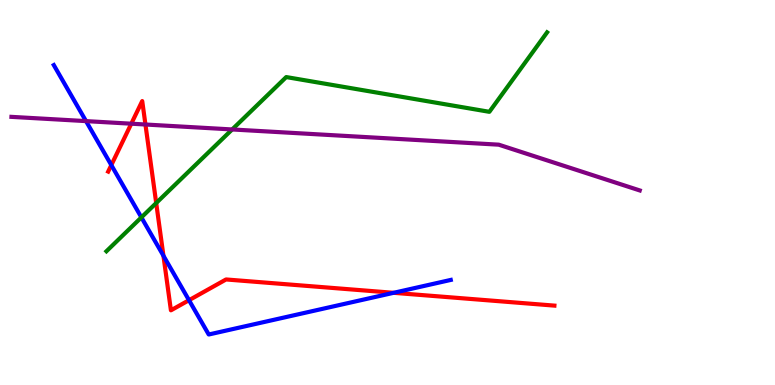[{'lines': ['blue', 'red'], 'intersections': [{'x': 1.44, 'y': 5.71}, {'x': 2.11, 'y': 3.36}, {'x': 2.44, 'y': 2.2}, {'x': 5.08, 'y': 2.39}]}, {'lines': ['green', 'red'], 'intersections': [{'x': 2.02, 'y': 4.73}]}, {'lines': ['purple', 'red'], 'intersections': [{'x': 1.69, 'y': 6.79}, {'x': 1.88, 'y': 6.77}]}, {'lines': ['blue', 'green'], 'intersections': [{'x': 1.82, 'y': 4.35}]}, {'lines': ['blue', 'purple'], 'intersections': [{'x': 1.11, 'y': 6.85}]}, {'lines': ['green', 'purple'], 'intersections': [{'x': 3.0, 'y': 6.64}]}]